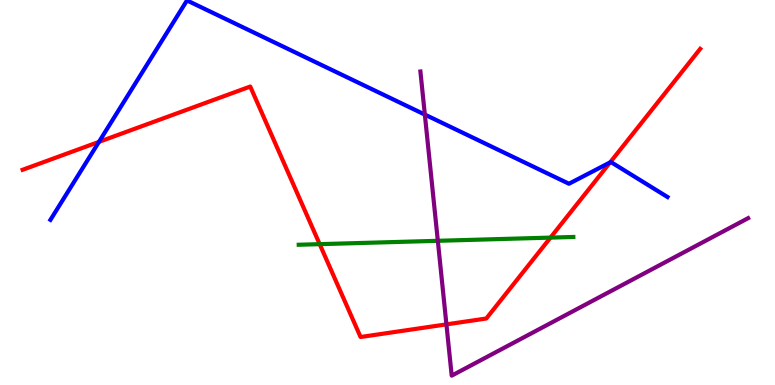[{'lines': ['blue', 'red'], 'intersections': [{'x': 1.28, 'y': 6.32}, {'x': 7.87, 'y': 5.78}]}, {'lines': ['green', 'red'], 'intersections': [{'x': 4.12, 'y': 3.66}, {'x': 7.1, 'y': 3.83}]}, {'lines': ['purple', 'red'], 'intersections': [{'x': 5.76, 'y': 1.57}]}, {'lines': ['blue', 'green'], 'intersections': []}, {'lines': ['blue', 'purple'], 'intersections': [{'x': 5.48, 'y': 7.02}]}, {'lines': ['green', 'purple'], 'intersections': [{'x': 5.65, 'y': 3.75}]}]